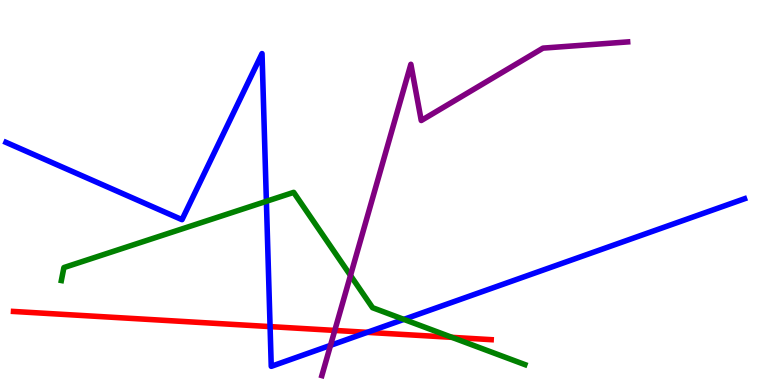[{'lines': ['blue', 'red'], 'intersections': [{'x': 3.48, 'y': 1.52}, {'x': 4.74, 'y': 1.37}]}, {'lines': ['green', 'red'], 'intersections': [{'x': 5.83, 'y': 1.24}]}, {'lines': ['purple', 'red'], 'intersections': [{'x': 4.32, 'y': 1.42}]}, {'lines': ['blue', 'green'], 'intersections': [{'x': 3.44, 'y': 4.77}, {'x': 5.21, 'y': 1.7}]}, {'lines': ['blue', 'purple'], 'intersections': [{'x': 4.26, 'y': 1.03}]}, {'lines': ['green', 'purple'], 'intersections': [{'x': 4.52, 'y': 2.85}]}]